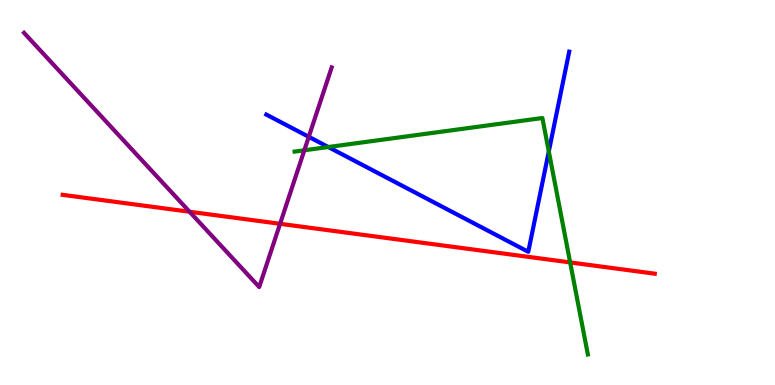[{'lines': ['blue', 'red'], 'intersections': []}, {'lines': ['green', 'red'], 'intersections': [{'x': 7.36, 'y': 3.18}]}, {'lines': ['purple', 'red'], 'intersections': [{'x': 2.45, 'y': 4.5}, {'x': 3.61, 'y': 4.19}]}, {'lines': ['blue', 'green'], 'intersections': [{'x': 4.24, 'y': 6.18}, {'x': 7.08, 'y': 6.07}]}, {'lines': ['blue', 'purple'], 'intersections': [{'x': 3.98, 'y': 6.45}]}, {'lines': ['green', 'purple'], 'intersections': [{'x': 3.93, 'y': 6.1}]}]